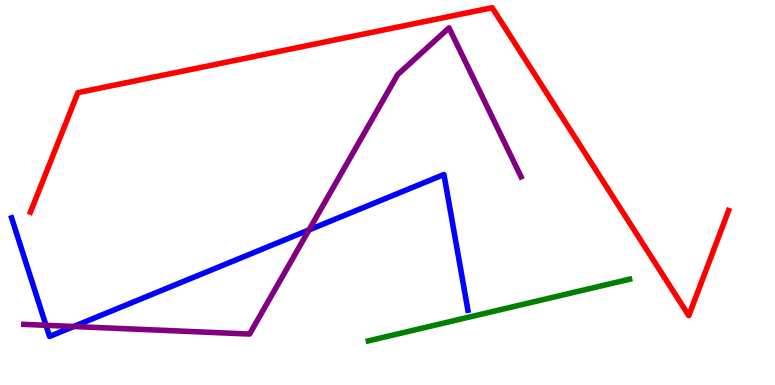[{'lines': ['blue', 'red'], 'intersections': []}, {'lines': ['green', 'red'], 'intersections': []}, {'lines': ['purple', 'red'], 'intersections': []}, {'lines': ['blue', 'green'], 'intersections': []}, {'lines': ['blue', 'purple'], 'intersections': [{'x': 0.593, 'y': 1.55}, {'x': 0.952, 'y': 1.52}, {'x': 3.99, 'y': 4.03}]}, {'lines': ['green', 'purple'], 'intersections': []}]